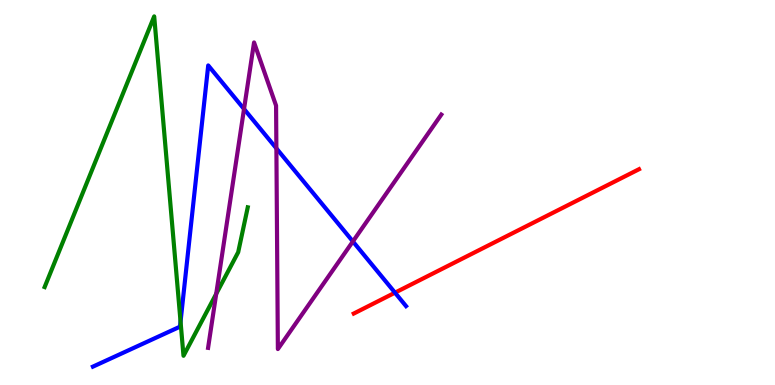[{'lines': ['blue', 'red'], 'intersections': [{'x': 5.1, 'y': 2.4}]}, {'lines': ['green', 'red'], 'intersections': []}, {'lines': ['purple', 'red'], 'intersections': []}, {'lines': ['blue', 'green'], 'intersections': [{'x': 2.33, 'y': 1.65}]}, {'lines': ['blue', 'purple'], 'intersections': [{'x': 3.15, 'y': 7.17}, {'x': 3.57, 'y': 6.15}, {'x': 4.55, 'y': 3.73}]}, {'lines': ['green', 'purple'], 'intersections': [{'x': 2.79, 'y': 2.37}]}]